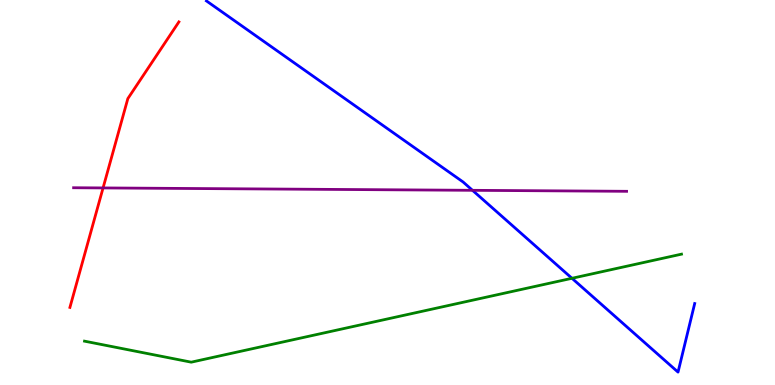[{'lines': ['blue', 'red'], 'intersections': []}, {'lines': ['green', 'red'], 'intersections': []}, {'lines': ['purple', 'red'], 'intersections': [{'x': 1.33, 'y': 5.12}]}, {'lines': ['blue', 'green'], 'intersections': [{'x': 7.38, 'y': 2.77}]}, {'lines': ['blue', 'purple'], 'intersections': [{'x': 6.1, 'y': 5.06}]}, {'lines': ['green', 'purple'], 'intersections': []}]